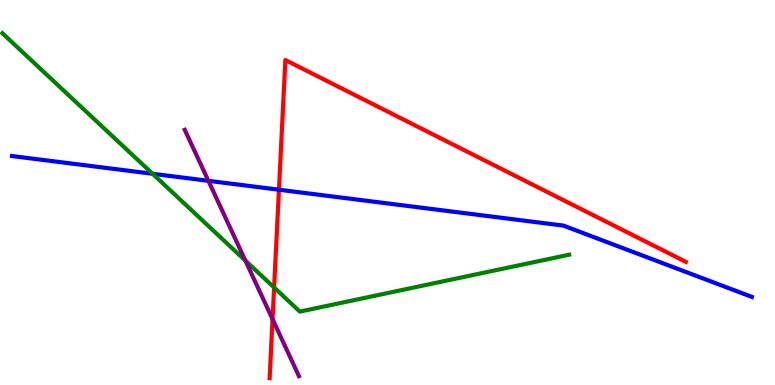[{'lines': ['blue', 'red'], 'intersections': [{'x': 3.6, 'y': 5.07}]}, {'lines': ['green', 'red'], 'intersections': [{'x': 3.54, 'y': 2.53}]}, {'lines': ['purple', 'red'], 'intersections': [{'x': 3.52, 'y': 1.71}]}, {'lines': ['blue', 'green'], 'intersections': [{'x': 1.97, 'y': 5.49}]}, {'lines': ['blue', 'purple'], 'intersections': [{'x': 2.69, 'y': 5.3}]}, {'lines': ['green', 'purple'], 'intersections': [{'x': 3.17, 'y': 3.23}]}]